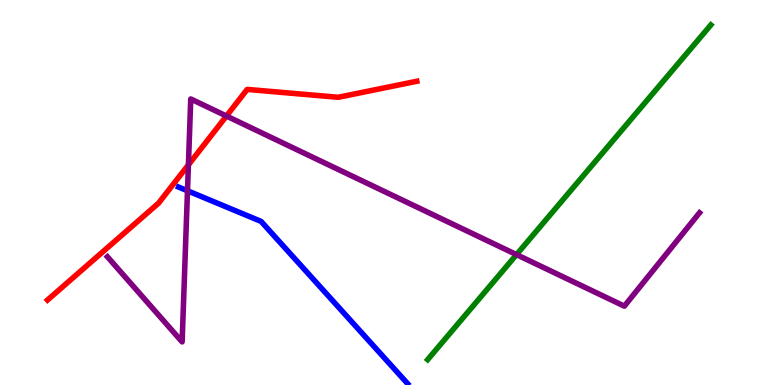[{'lines': ['blue', 'red'], 'intersections': []}, {'lines': ['green', 'red'], 'intersections': []}, {'lines': ['purple', 'red'], 'intersections': [{'x': 2.43, 'y': 5.72}, {'x': 2.92, 'y': 6.99}]}, {'lines': ['blue', 'green'], 'intersections': []}, {'lines': ['blue', 'purple'], 'intersections': [{'x': 2.42, 'y': 5.04}]}, {'lines': ['green', 'purple'], 'intersections': [{'x': 6.66, 'y': 3.39}]}]